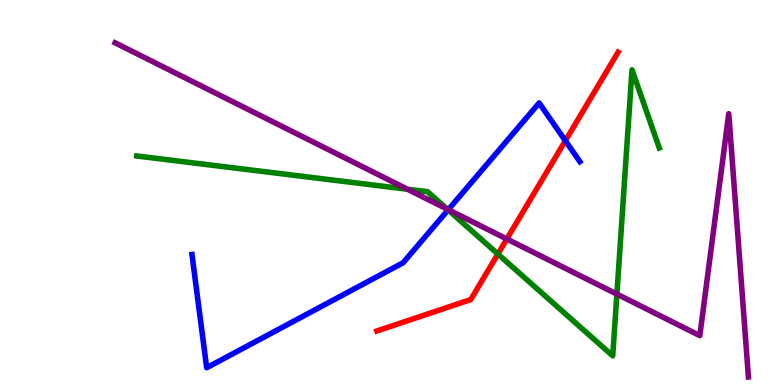[{'lines': ['blue', 'red'], 'intersections': [{'x': 7.29, 'y': 6.34}]}, {'lines': ['green', 'red'], 'intersections': [{'x': 6.42, 'y': 3.4}]}, {'lines': ['purple', 'red'], 'intersections': [{'x': 6.54, 'y': 3.79}]}, {'lines': ['blue', 'green'], 'intersections': [{'x': 5.78, 'y': 4.55}]}, {'lines': ['blue', 'purple'], 'intersections': [{'x': 5.78, 'y': 4.55}]}, {'lines': ['green', 'purple'], 'intersections': [{'x': 5.26, 'y': 5.08}, {'x': 5.77, 'y': 4.57}, {'x': 7.96, 'y': 2.36}]}]